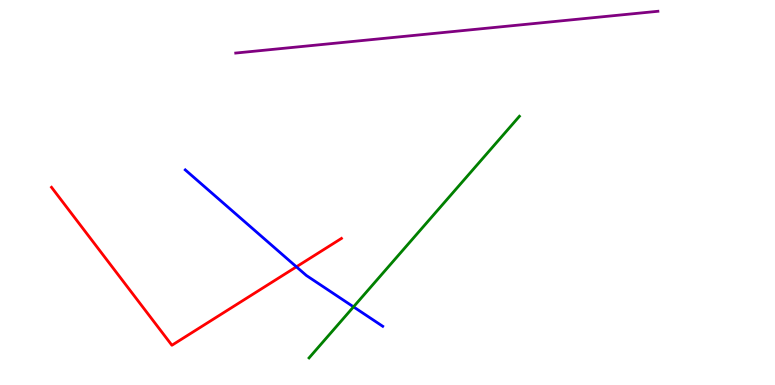[{'lines': ['blue', 'red'], 'intersections': [{'x': 3.82, 'y': 3.07}]}, {'lines': ['green', 'red'], 'intersections': []}, {'lines': ['purple', 'red'], 'intersections': []}, {'lines': ['blue', 'green'], 'intersections': [{'x': 4.56, 'y': 2.03}]}, {'lines': ['blue', 'purple'], 'intersections': []}, {'lines': ['green', 'purple'], 'intersections': []}]